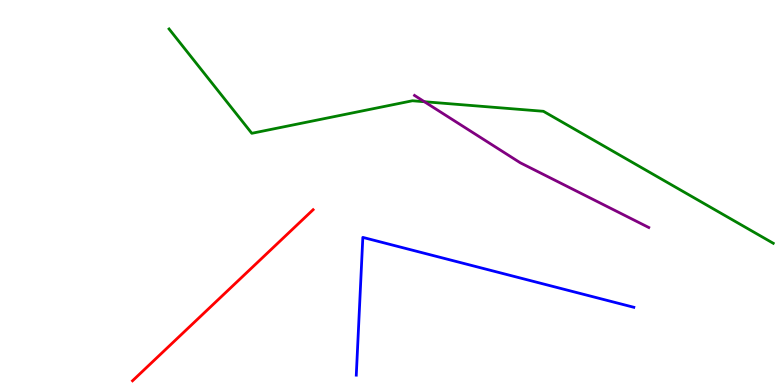[{'lines': ['blue', 'red'], 'intersections': []}, {'lines': ['green', 'red'], 'intersections': []}, {'lines': ['purple', 'red'], 'intersections': []}, {'lines': ['blue', 'green'], 'intersections': []}, {'lines': ['blue', 'purple'], 'intersections': []}, {'lines': ['green', 'purple'], 'intersections': [{'x': 5.48, 'y': 7.36}]}]